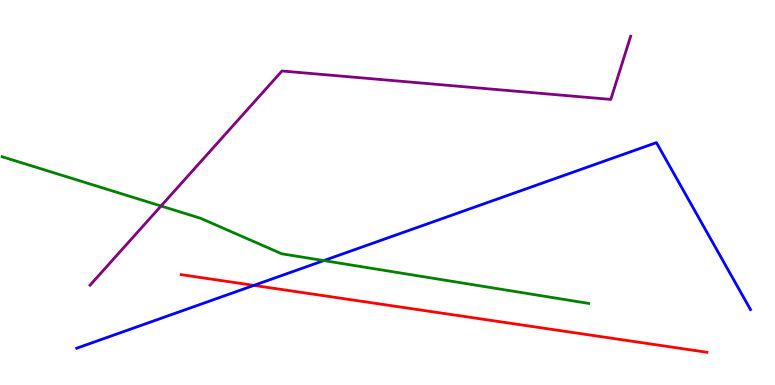[{'lines': ['blue', 'red'], 'intersections': [{'x': 3.28, 'y': 2.59}]}, {'lines': ['green', 'red'], 'intersections': []}, {'lines': ['purple', 'red'], 'intersections': []}, {'lines': ['blue', 'green'], 'intersections': [{'x': 4.18, 'y': 3.23}]}, {'lines': ['blue', 'purple'], 'intersections': []}, {'lines': ['green', 'purple'], 'intersections': [{'x': 2.08, 'y': 4.65}]}]